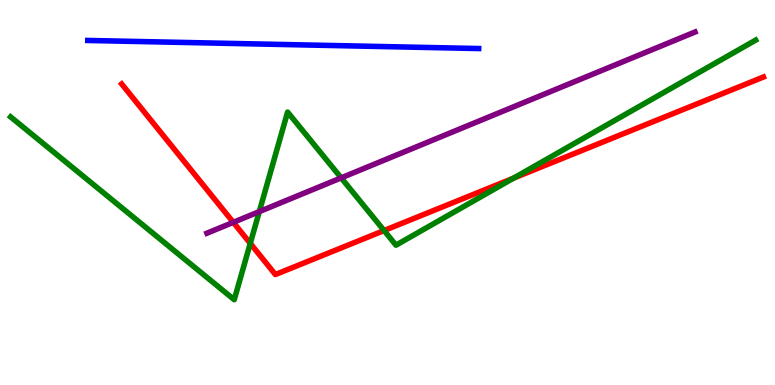[{'lines': ['blue', 'red'], 'intersections': []}, {'lines': ['green', 'red'], 'intersections': [{'x': 3.23, 'y': 3.68}, {'x': 4.96, 'y': 4.01}, {'x': 6.63, 'y': 5.37}]}, {'lines': ['purple', 'red'], 'intersections': [{'x': 3.01, 'y': 4.23}]}, {'lines': ['blue', 'green'], 'intersections': []}, {'lines': ['blue', 'purple'], 'intersections': []}, {'lines': ['green', 'purple'], 'intersections': [{'x': 3.35, 'y': 4.5}, {'x': 4.4, 'y': 5.38}]}]